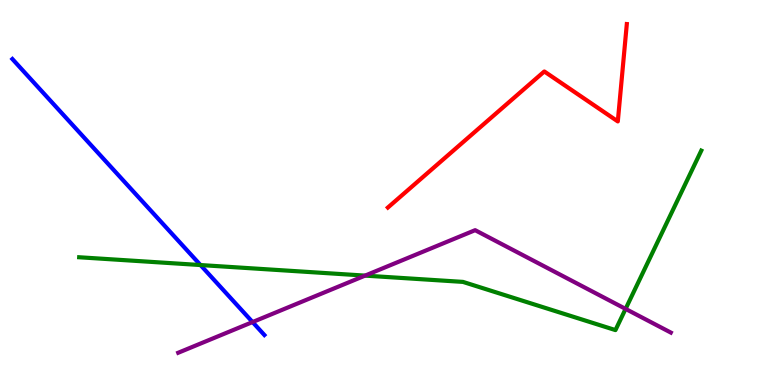[{'lines': ['blue', 'red'], 'intersections': []}, {'lines': ['green', 'red'], 'intersections': []}, {'lines': ['purple', 'red'], 'intersections': []}, {'lines': ['blue', 'green'], 'intersections': [{'x': 2.59, 'y': 3.12}]}, {'lines': ['blue', 'purple'], 'intersections': [{'x': 3.26, 'y': 1.63}]}, {'lines': ['green', 'purple'], 'intersections': [{'x': 4.71, 'y': 2.84}, {'x': 8.07, 'y': 1.98}]}]